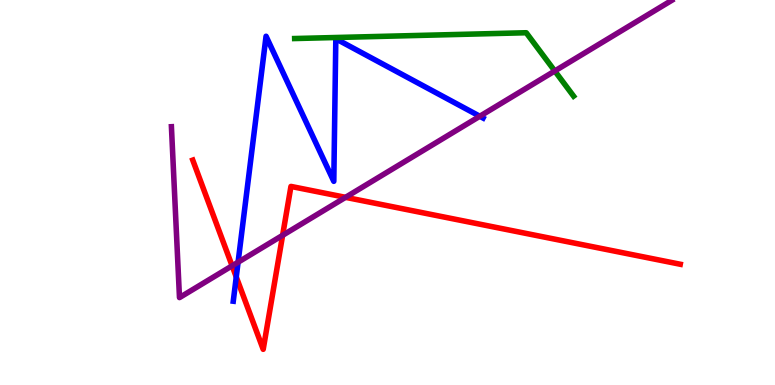[{'lines': ['blue', 'red'], 'intersections': [{'x': 3.05, 'y': 2.81}]}, {'lines': ['green', 'red'], 'intersections': []}, {'lines': ['purple', 'red'], 'intersections': [{'x': 2.99, 'y': 3.1}, {'x': 3.65, 'y': 3.89}, {'x': 4.46, 'y': 4.87}]}, {'lines': ['blue', 'green'], 'intersections': []}, {'lines': ['blue', 'purple'], 'intersections': [{'x': 3.07, 'y': 3.19}, {'x': 6.19, 'y': 6.98}]}, {'lines': ['green', 'purple'], 'intersections': [{'x': 7.16, 'y': 8.16}]}]